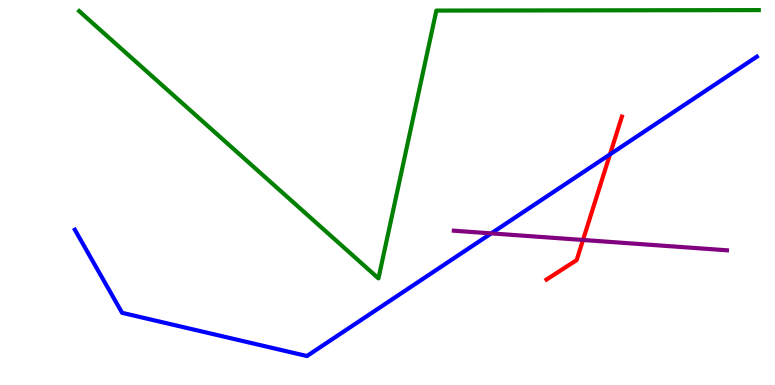[{'lines': ['blue', 'red'], 'intersections': [{'x': 7.87, 'y': 5.99}]}, {'lines': ['green', 'red'], 'intersections': []}, {'lines': ['purple', 'red'], 'intersections': [{'x': 7.52, 'y': 3.77}]}, {'lines': ['blue', 'green'], 'intersections': []}, {'lines': ['blue', 'purple'], 'intersections': [{'x': 6.34, 'y': 3.94}]}, {'lines': ['green', 'purple'], 'intersections': []}]